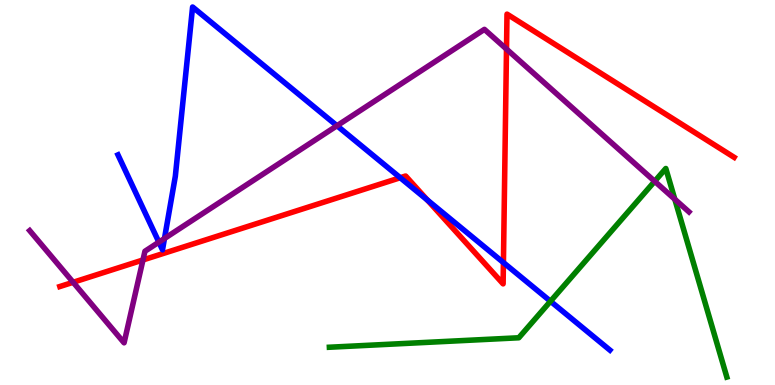[{'lines': ['blue', 'red'], 'intersections': [{'x': 5.16, 'y': 5.38}, {'x': 5.51, 'y': 4.81}, {'x': 6.5, 'y': 3.18}]}, {'lines': ['green', 'red'], 'intersections': []}, {'lines': ['purple', 'red'], 'intersections': [{'x': 0.944, 'y': 2.67}, {'x': 1.84, 'y': 3.25}, {'x': 6.54, 'y': 8.73}]}, {'lines': ['blue', 'green'], 'intersections': [{'x': 7.1, 'y': 2.17}]}, {'lines': ['blue', 'purple'], 'intersections': [{'x': 2.05, 'y': 3.71}, {'x': 2.12, 'y': 3.81}, {'x': 4.35, 'y': 6.73}]}, {'lines': ['green', 'purple'], 'intersections': [{'x': 8.45, 'y': 5.29}, {'x': 8.71, 'y': 4.82}]}]